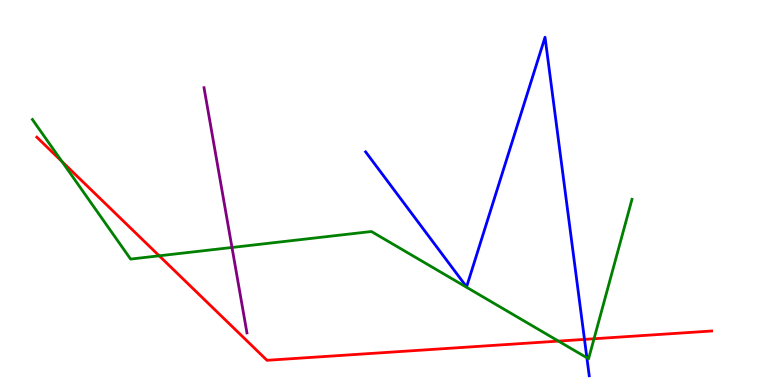[{'lines': ['blue', 'red'], 'intersections': [{'x': 7.54, 'y': 1.18}]}, {'lines': ['green', 'red'], 'intersections': [{'x': 0.8, 'y': 5.8}, {'x': 2.05, 'y': 3.36}, {'x': 7.21, 'y': 1.14}, {'x': 7.66, 'y': 1.2}]}, {'lines': ['purple', 'red'], 'intersections': []}, {'lines': ['blue', 'green'], 'intersections': [{'x': 7.57, 'y': 0.708}]}, {'lines': ['blue', 'purple'], 'intersections': []}, {'lines': ['green', 'purple'], 'intersections': [{'x': 2.99, 'y': 3.57}]}]